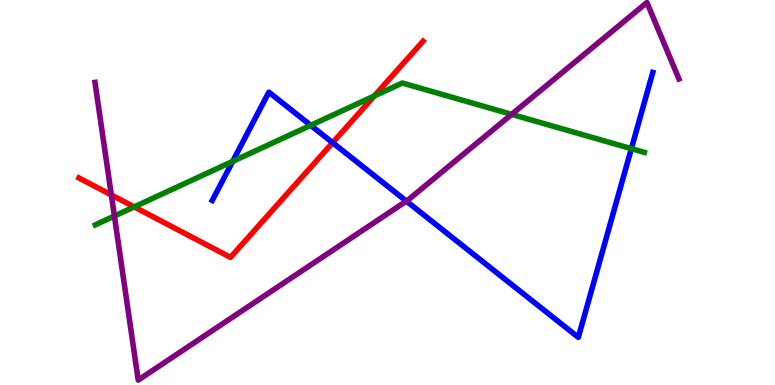[{'lines': ['blue', 'red'], 'intersections': [{'x': 4.29, 'y': 6.29}]}, {'lines': ['green', 'red'], 'intersections': [{'x': 1.73, 'y': 4.63}, {'x': 4.83, 'y': 7.51}]}, {'lines': ['purple', 'red'], 'intersections': [{'x': 1.44, 'y': 4.94}]}, {'lines': ['blue', 'green'], 'intersections': [{'x': 3.0, 'y': 5.81}, {'x': 4.01, 'y': 6.74}, {'x': 8.15, 'y': 6.14}]}, {'lines': ['blue', 'purple'], 'intersections': [{'x': 5.24, 'y': 4.78}]}, {'lines': ['green', 'purple'], 'intersections': [{'x': 1.48, 'y': 4.39}, {'x': 6.6, 'y': 7.03}]}]